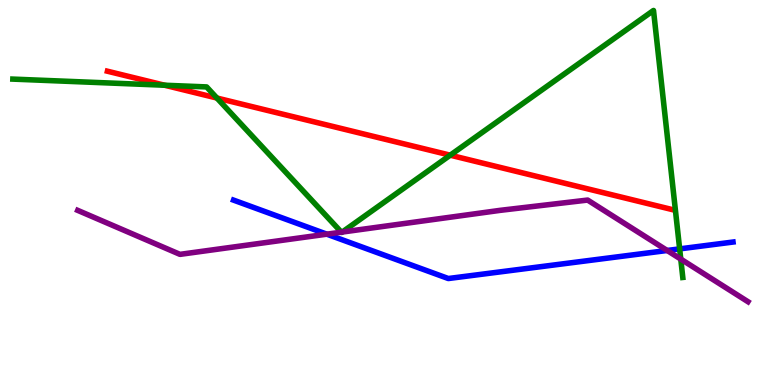[{'lines': ['blue', 'red'], 'intersections': []}, {'lines': ['green', 'red'], 'intersections': [{'x': 2.12, 'y': 7.79}, {'x': 2.8, 'y': 7.45}, {'x': 5.81, 'y': 5.97}]}, {'lines': ['purple', 'red'], 'intersections': []}, {'lines': ['blue', 'green'], 'intersections': [{'x': 8.77, 'y': 3.54}]}, {'lines': ['blue', 'purple'], 'intersections': [{'x': 4.22, 'y': 3.92}, {'x': 8.61, 'y': 3.49}]}, {'lines': ['green', 'purple'], 'intersections': [{'x': 4.4, 'y': 3.97}, {'x': 4.42, 'y': 3.97}, {'x': 8.78, 'y': 3.27}]}]